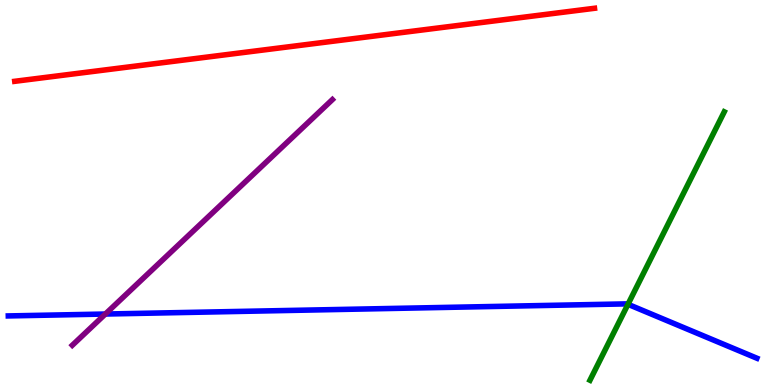[{'lines': ['blue', 'red'], 'intersections': []}, {'lines': ['green', 'red'], 'intersections': []}, {'lines': ['purple', 'red'], 'intersections': []}, {'lines': ['blue', 'green'], 'intersections': [{'x': 8.1, 'y': 2.1}]}, {'lines': ['blue', 'purple'], 'intersections': [{'x': 1.36, 'y': 1.84}]}, {'lines': ['green', 'purple'], 'intersections': []}]